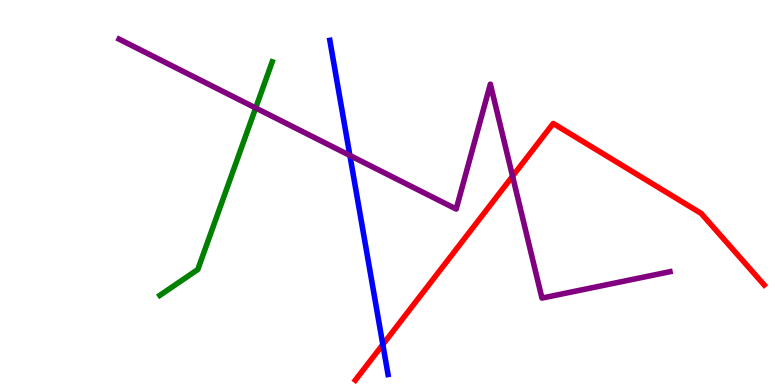[{'lines': ['blue', 'red'], 'intersections': [{'x': 4.94, 'y': 1.05}]}, {'lines': ['green', 'red'], 'intersections': []}, {'lines': ['purple', 'red'], 'intersections': [{'x': 6.61, 'y': 5.42}]}, {'lines': ['blue', 'green'], 'intersections': []}, {'lines': ['blue', 'purple'], 'intersections': [{'x': 4.51, 'y': 5.96}]}, {'lines': ['green', 'purple'], 'intersections': [{'x': 3.3, 'y': 7.2}]}]